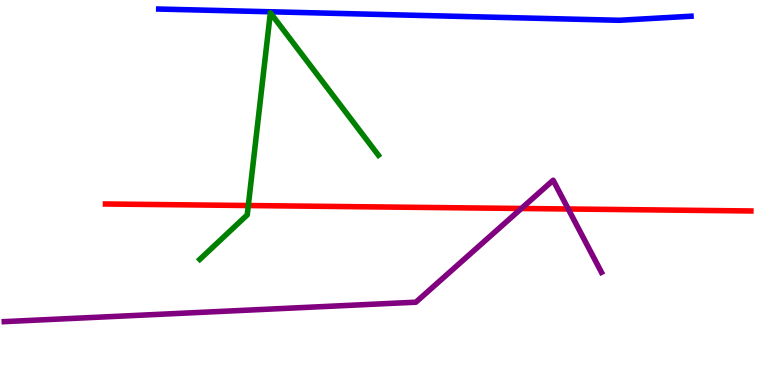[{'lines': ['blue', 'red'], 'intersections': []}, {'lines': ['green', 'red'], 'intersections': [{'x': 3.2, 'y': 4.66}]}, {'lines': ['purple', 'red'], 'intersections': [{'x': 6.73, 'y': 4.58}, {'x': 7.33, 'y': 4.57}]}, {'lines': ['blue', 'green'], 'intersections': []}, {'lines': ['blue', 'purple'], 'intersections': []}, {'lines': ['green', 'purple'], 'intersections': []}]